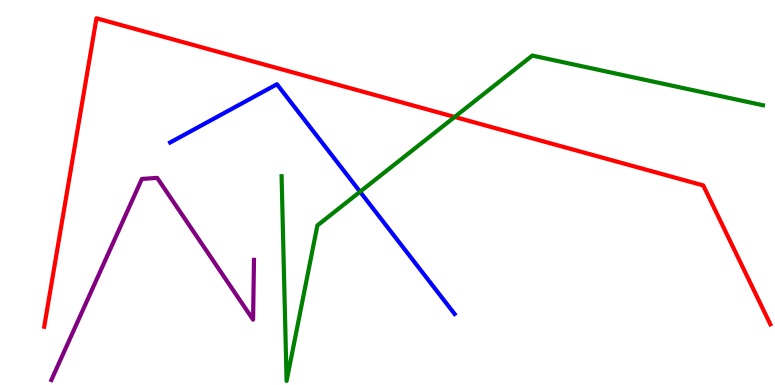[{'lines': ['blue', 'red'], 'intersections': []}, {'lines': ['green', 'red'], 'intersections': [{'x': 5.87, 'y': 6.96}]}, {'lines': ['purple', 'red'], 'intersections': []}, {'lines': ['blue', 'green'], 'intersections': [{'x': 4.65, 'y': 5.02}]}, {'lines': ['blue', 'purple'], 'intersections': []}, {'lines': ['green', 'purple'], 'intersections': []}]